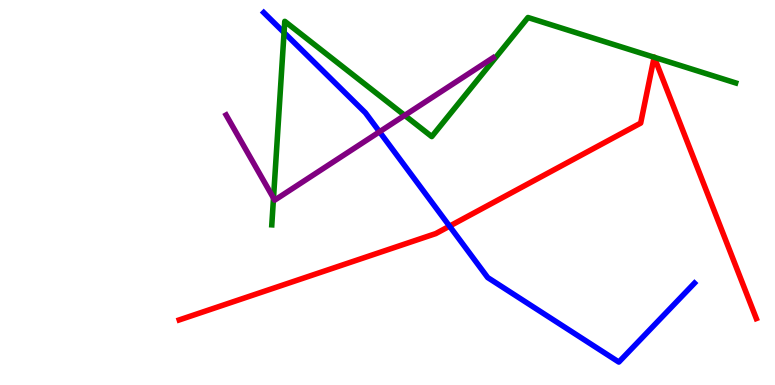[{'lines': ['blue', 'red'], 'intersections': [{'x': 5.8, 'y': 4.13}]}, {'lines': ['green', 'red'], 'intersections': [{'x': 8.44, 'y': 8.51}, {'x': 8.44, 'y': 8.51}]}, {'lines': ['purple', 'red'], 'intersections': []}, {'lines': ['blue', 'green'], 'intersections': [{'x': 3.67, 'y': 9.15}]}, {'lines': ['blue', 'purple'], 'intersections': [{'x': 4.9, 'y': 6.58}]}, {'lines': ['green', 'purple'], 'intersections': [{'x': 3.53, 'y': 4.85}, {'x': 5.22, 'y': 7.0}]}]